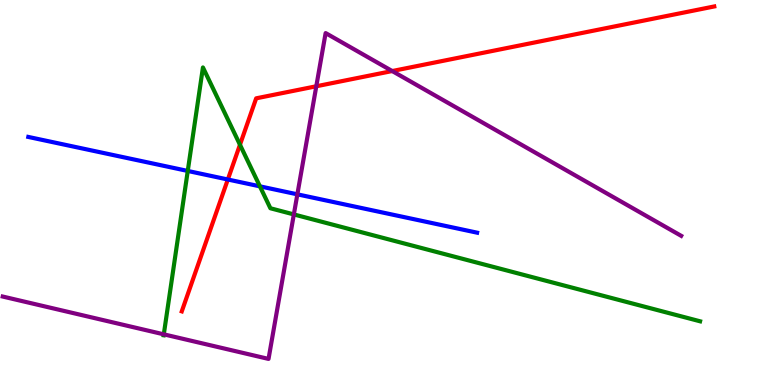[{'lines': ['blue', 'red'], 'intersections': [{'x': 2.94, 'y': 5.34}]}, {'lines': ['green', 'red'], 'intersections': [{'x': 3.1, 'y': 6.24}]}, {'lines': ['purple', 'red'], 'intersections': [{'x': 4.08, 'y': 7.76}, {'x': 5.06, 'y': 8.15}]}, {'lines': ['blue', 'green'], 'intersections': [{'x': 2.42, 'y': 5.56}, {'x': 3.35, 'y': 5.16}]}, {'lines': ['blue', 'purple'], 'intersections': [{'x': 3.84, 'y': 4.95}]}, {'lines': ['green', 'purple'], 'intersections': [{'x': 2.11, 'y': 1.32}, {'x': 3.79, 'y': 4.43}]}]